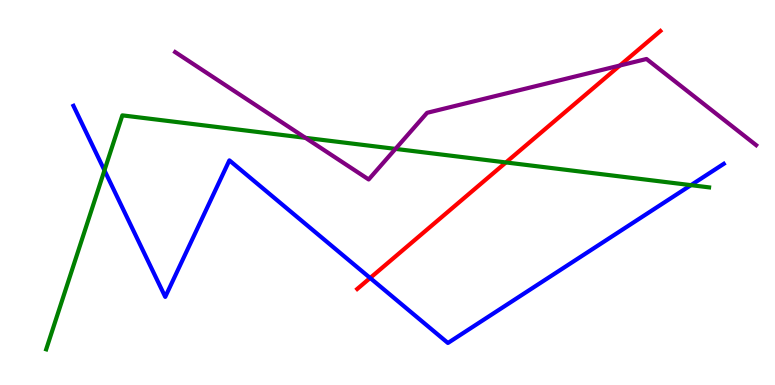[{'lines': ['blue', 'red'], 'intersections': [{'x': 4.78, 'y': 2.78}]}, {'lines': ['green', 'red'], 'intersections': [{'x': 6.53, 'y': 5.78}]}, {'lines': ['purple', 'red'], 'intersections': [{'x': 8.0, 'y': 8.3}]}, {'lines': ['blue', 'green'], 'intersections': [{'x': 1.35, 'y': 5.58}, {'x': 8.92, 'y': 5.19}]}, {'lines': ['blue', 'purple'], 'intersections': []}, {'lines': ['green', 'purple'], 'intersections': [{'x': 3.94, 'y': 6.42}, {'x': 5.1, 'y': 6.13}]}]